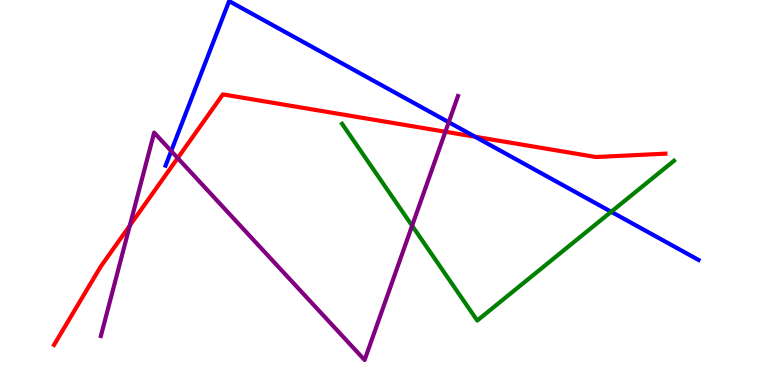[{'lines': ['blue', 'red'], 'intersections': [{'x': 6.13, 'y': 6.45}]}, {'lines': ['green', 'red'], 'intersections': []}, {'lines': ['purple', 'red'], 'intersections': [{'x': 1.67, 'y': 4.14}, {'x': 2.29, 'y': 5.89}, {'x': 5.75, 'y': 6.58}]}, {'lines': ['blue', 'green'], 'intersections': [{'x': 7.89, 'y': 4.5}]}, {'lines': ['blue', 'purple'], 'intersections': [{'x': 2.21, 'y': 6.08}, {'x': 5.79, 'y': 6.83}]}, {'lines': ['green', 'purple'], 'intersections': [{'x': 5.32, 'y': 4.14}]}]